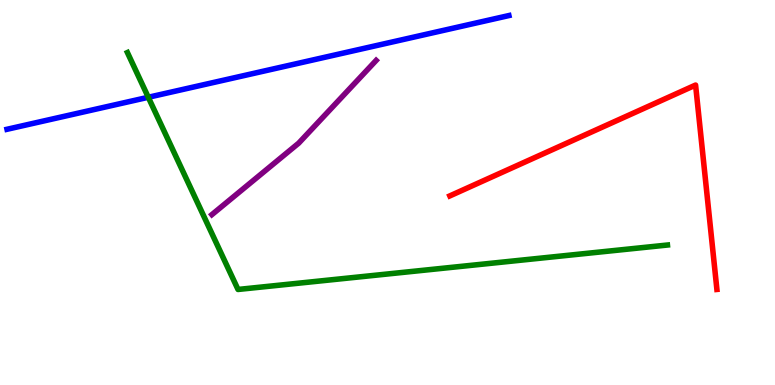[{'lines': ['blue', 'red'], 'intersections': []}, {'lines': ['green', 'red'], 'intersections': []}, {'lines': ['purple', 'red'], 'intersections': []}, {'lines': ['blue', 'green'], 'intersections': [{'x': 1.91, 'y': 7.47}]}, {'lines': ['blue', 'purple'], 'intersections': []}, {'lines': ['green', 'purple'], 'intersections': []}]